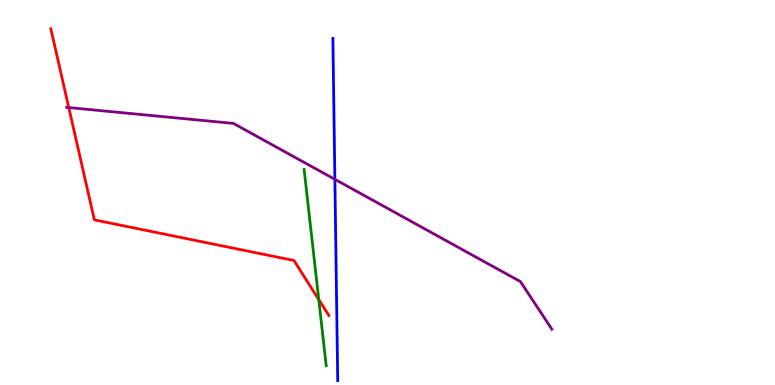[{'lines': ['blue', 'red'], 'intersections': []}, {'lines': ['green', 'red'], 'intersections': [{'x': 4.11, 'y': 2.22}]}, {'lines': ['purple', 'red'], 'intersections': [{'x': 0.887, 'y': 7.21}]}, {'lines': ['blue', 'green'], 'intersections': []}, {'lines': ['blue', 'purple'], 'intersections': [{'x': 4.32, 'y': 5.34}]}, {'lines': ['green', 'purple'], 'intersections': []}]